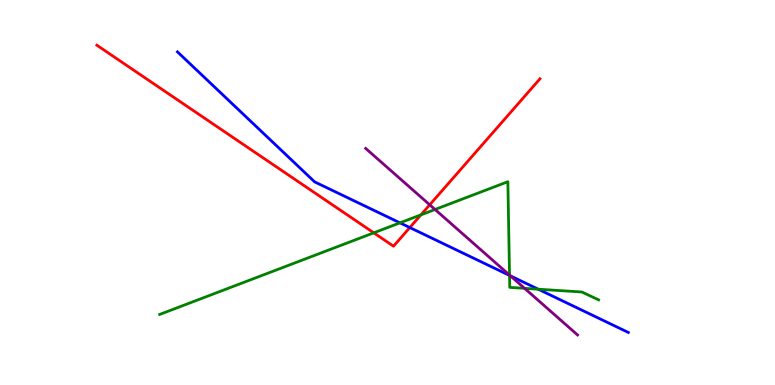[{'lines': ['blue', 'red'], 'intersections': [{'x': 5.29, 'y': 4.09}]}, {'lines': ['green', 'red'], 'intersections': [{'x': 4.82, 'y': 3.95}, {'x': 5.43, 'y': 4.42}]}, {'lines': ['purple', 'red'], 'intersections': [{'x': 5.54, 'y': 4.68}]}, {'lines': ['blue', 'green'], 'intersections': [{'x': 5.16, 'y': 4.21}, {'x': 6.57, 'y': 2.85}, {'x': 6.95, 'y': 2.49}]}, {'lines': ['blue', 'purple'], 'intersections': [{'x': 6.59, 'y': 2.84}]}, {'lines': ['green', 'purple'], 'intersections': [{'x': 5.61, 'y': 4.56}, {'x': 6.57, 'y': 2.86}, {'x': 6.77, 'y': 2.51}]}]